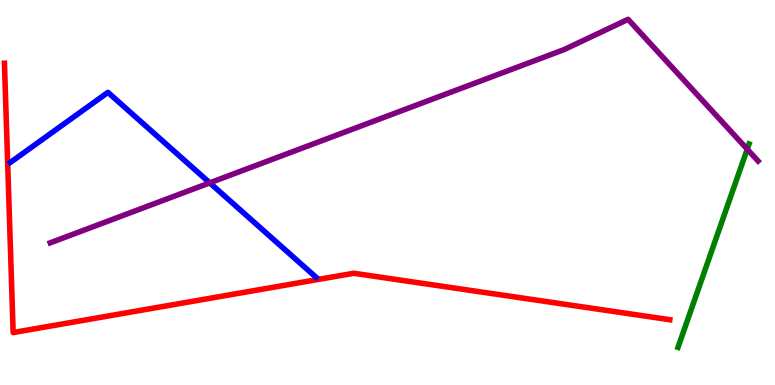[{'lines': ['blue', 'red'], 'intersections': []}, {'lines': ['green', 'red'], 'intersections': []}, {'lines': ['purple', 'red'], 'intersections': []}, {'lines': ['blue', 'green'], 'intersections': []}, {'lines': ['blue', 'purple'], 'intersections': [{'x': 2.71, 'y': 5.25}]}, {'lines': ['green', 'purple'], 'intersections': [{'x': 9.64, 'y': 6.12}]}]